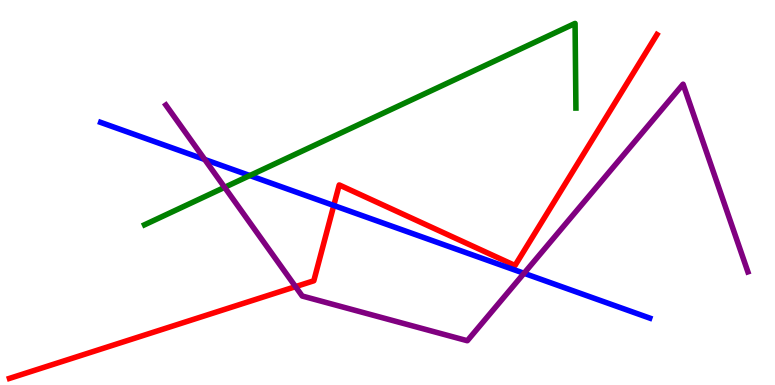[{'lines': ['blue', 'red'], 'intersections': [{'x': 4.31, 'y': 4.66}]}, {'lines': ['green', 'red'], 'intersections': []}, {'lines': ['purple', 'red'], 'intersections': [{'x': 3.81, 'y': 2.55}]}, {'lines': ['blue', 'green'], 'intersections': [{'x': 3.22, 'y': 5.44}]}, {'lines': ['blue', 'purple'], 'intersections': [{'x': 2.64, 'y': 5.86}, {'x': 6.76, 'y': 2.9}]}, {'lines': ['green', 'purple'], 'intersections': [{'x': 2.9, 'y': 5.13}]}]